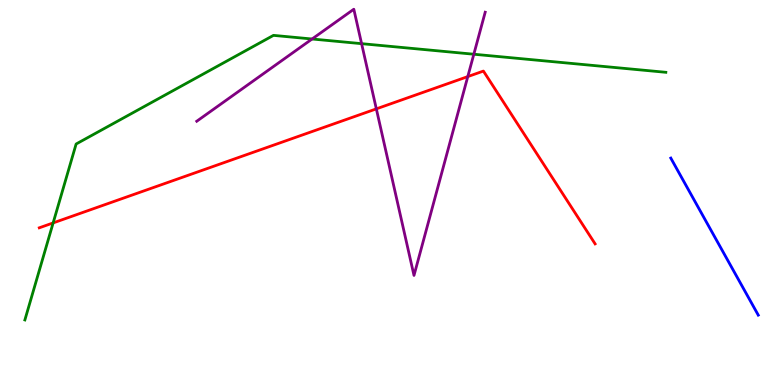[{'lines': ['blue', 'red'], 'intersections': []}, {'lines': ['green', 'red'], 'intersections': [{'x': 0.686, 'y': 4.21}]}, {'lines': ['purple', 'red'], 'intersections': [{'x': 4.86, 'y': 7.17}, {'x': 6.04, 'y': 8.01}]}, {'lines': ['blue', 'green'], 'intersections': []}, {'lines': ['blue', 'purple'], 'intersections': []}, {'lines': ['green', 'purple'], 'intersections': [{'x': 4.03, 'y': 8.99}, {'x': 4.67, 'y': 8.87}, {'x': 6.11, 'y': 8.59}]}]